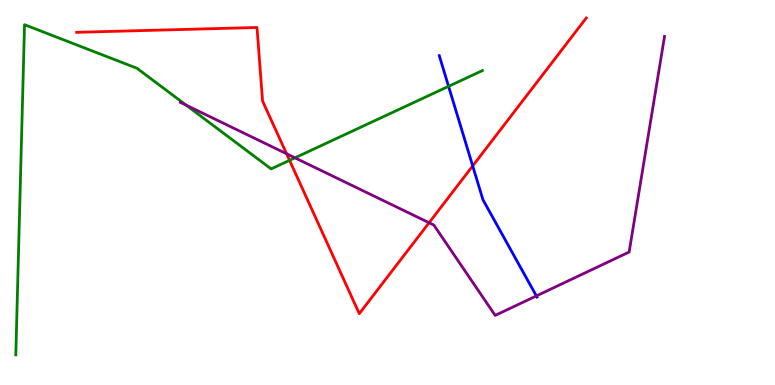[{'lines': ['blue', 'red'], 'intersections': [{'x': 6.1, 'y': 5.69}]}, {'lines': ['green', 'red'], 'intersections': [{'x': 3.74, 'y': 5.84}]}, {'lines': ['purple', 'red'], 'intersections': [{'x': 3.7, 'y': 6.01}, {'x': 5.54, 'y': 4.21}]}, {'lines': ['blue', 'green'], 'intersections': [{'x': 5.79, 'y': 7.76}]}, {'lines': ['blue', 'purple'], 'intersections': [{'x': 6.92, 'y': 2.31}]}, {'lines': ['green', 'purple'], 'intersections': [{'x': 2.4, 'y': 7.27}, {'x': 3.81, 'y': 5.9}]}]